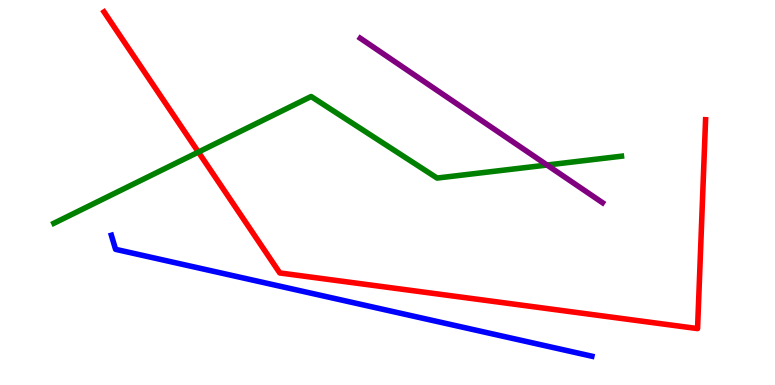[{'lines': ['blue', 'red'], 'intersections': []}, {'lines': ['green', 'red'], 'intersections': [{'x': 2.56, 'y': 6.05}]}, {'lines': ['purple', 'red'], 'intersections': []}, {'lines': ['blue', 'green'], 'intersections': []}, {'lines': ['blue', 'purple'], 'intersections': []}, {'lines': ['green', 'purple'], 'intersections': [{'x': 7.06, 'y': 5.71}]}]